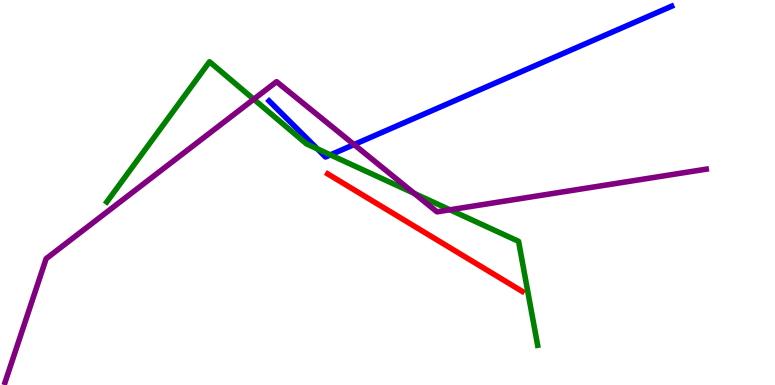[{'lines': ['blue', 'red'], 'intersections': []}, {'lines': ['green', 'red'], 'intersections': []}, {'lines': ['purple', 'red'], 'intersections': []}, {'lines': ['blue', 'green'], 'intersections': [{'x': 4.1, 'y': 6.13}, {'x': 4.26, 'y': 5.98}]}, {'lines': ['blue', 'purple'], 'intersections': [{'x': 4.57, 'y': 6.25}]}, {'lines': ['green', 'purple'], 'intersections': [{'x': 3.27, 'y': 7.42}, {'x': 5.35, 'y': 4.98}, {'x': 5.81, 'y': 4.55}]}]